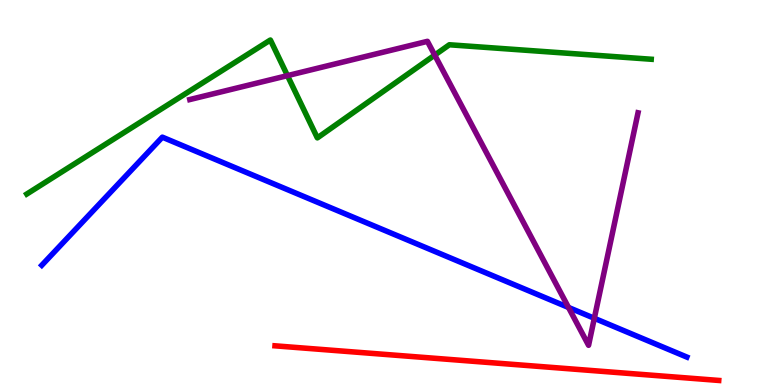[{'lines': ['blue', 'red'], 'intersections': []}, {'lines': ['green', 'red'], 'intersections': []}, {'lines': ['purple', 'red'], 'intersections': []}, {'lines': ['blue', 'green'], 'intersections': []}, {'lines': ['blue', 'purple'], 'intersections': [{'x': 7.34, 'y': 2.01}, {'x': 7.67, 'y': 1.73}]}, {'lines': ['green', 'purple'], 'intersections': [{'x': 3.71, 'y': 8.04}, {'x': 5.61, 'y': 8.57}]}]